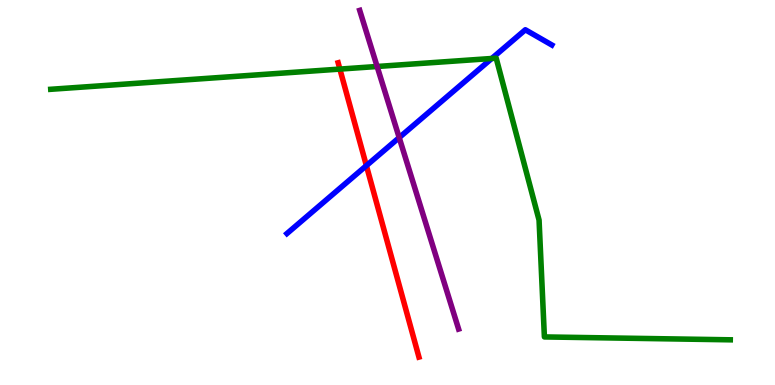[{'lines': ['blue', 'red'], 'intersections': [{'x': 4.73, 'y': 5.7}]}, {'lines': ['green', 'red'], 'intersections': [{'x': 4.39, 'y': 8.21}]}, {'lines': ['purple', 'red'], 'intersections': []}, {'lines': ['blue', 'green'], 'intersections': [{'x': 6.35, 'y': 8.48}]}, {'lines': ['blue', 'purple'], 'intersections': [{'x': 5.15, 'y': 6.43}]}, {'lines': ['green', 'purple'], 'intersections': [{'x': 4.87, 'y': 8.27}]}]